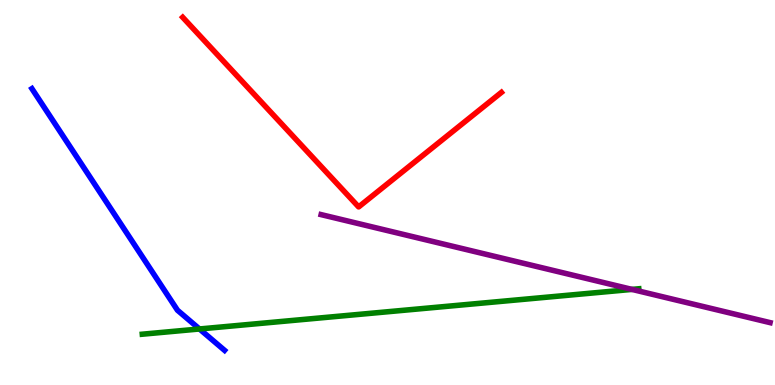[{'lines': ['blue', 'red'], 'intersections': []}, {'lines': ['green', 'red'], 'intersections': []}, {'lines': ['purple', 'red'], 'intersections': []}, {'lines': ['blue', 'green'], 'intersections': [{'x': 2.57, 'y': 1.46}]}, {'lines': ['blue', 'purple'], 'intersections': []}, {'lines': ['green', 'purple'], 'intersections': [{'x': 8.15, 'y': 2.48}]}]